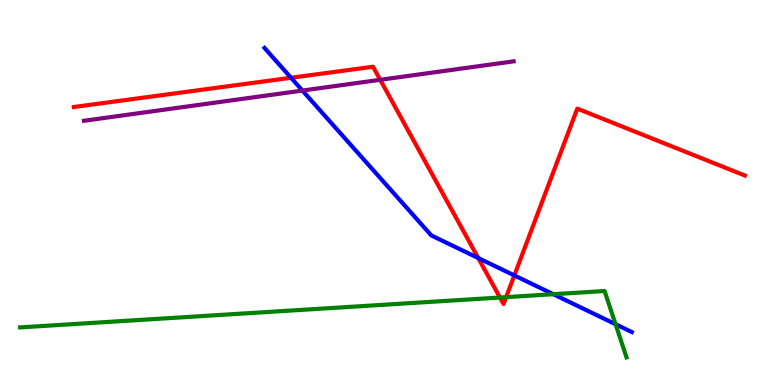[{'lines': ['blue', 'red'], 'intersections': [{'x': 3.76, 'y': 7.98}, {'x': 6.17, 'y': 3.3}, {'x': 6.64, 'y': 2.85}]}, {'lines': ['green', 'red'], 'intersections': [{'x': 6.45, 'y': 2.27}, {'x': 6.53, 'y': 2.28}]}, {'lines': ['purple', 'red'], 'intersections': [{'x': 4.91, 'y': 7.93}]}, {'lines': ['blue', 'green'], 'intersections': [{'x': 7.14, 'y': 2.36}, {'x': 7.94, 'y': 1.58}]}, {'lines': ['blue', 'purple'], 'intersections': [{'x': 3.9, 'y': 7.65}]}, {'lines': ['green', 'purple'], 'intersections': []}]